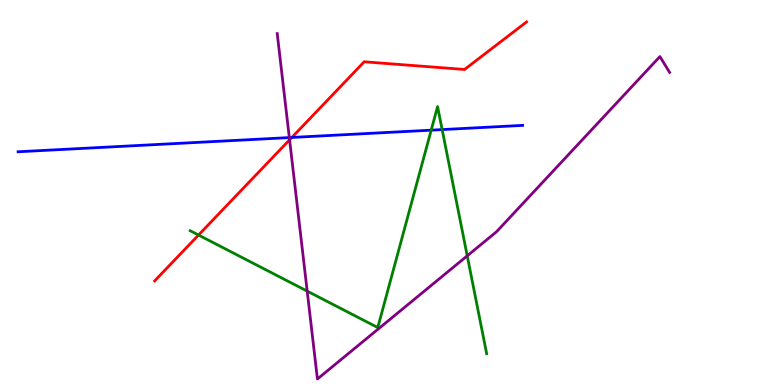[{'lines': ['blue', 'red'], 'intersections': [{'x': 3.77, 'y': 6.43}]}, {'lines': ['green', 'red'], 'intersections': [{'x': 2.56, 'y': 3.9}]}, {'lines': ['purple', 'red'], 'intersections': [{'x': 3.74, 'y': 6.37}]}, {'lines': ['blue', 'green'], 'intersections': [{'x': 5.56, 'y': 6.62}, {'x': 5.71, 'y': 6.63}]}, {'lines': ['blue', 'purple'], 'intersections': [{'x': 3.73, 'y': 6.43}]}, {'lines': ['green', 'purple'], 'intersections': [{'x': 3.96, 'y': 2.44}, {'x': 6.03, 'y': 3.35}]}]